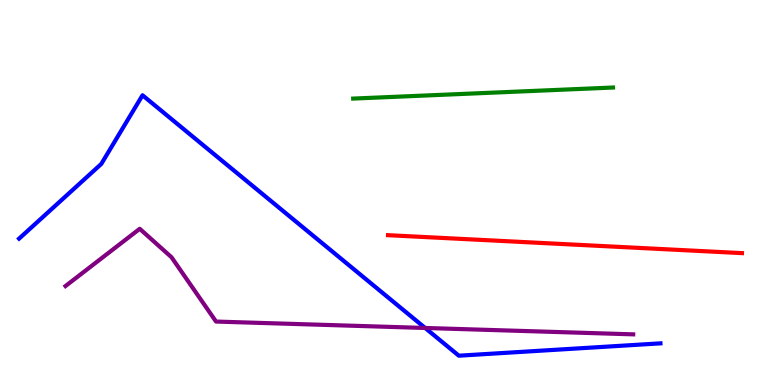[{'lines': ['blue', 'red'], 'intersections': []}, {'lines': ['green', 'red'], 'intersections': []}, {'lines': ['purple', 'red'], 'intersections': []}, {'lines': ['blue', 'green'], 'intersections': []}, {'lines': ['blue', 'purple'], 'intersections': [{'x': 5.49, 'y': 1.48}]}, {'lines': ['green', 'purple'], 'intersections': []}]